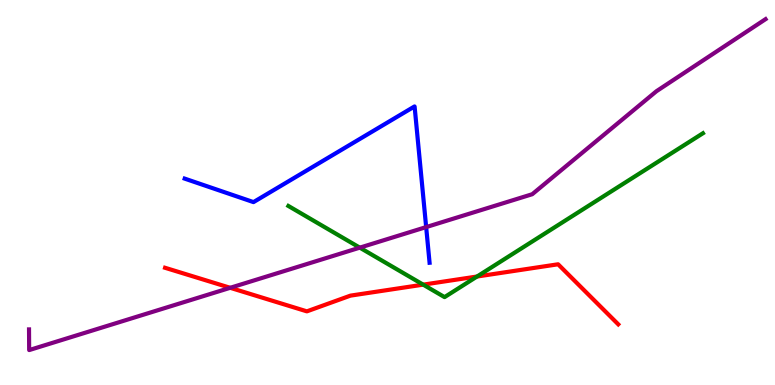[{'lines': ['blue', 'red'], 'intersections': []}, {'lines': ['green', 'red'], 'intersections': [{'x': 5.46, 'y': 2.61}, {'x': 6.16, 'y': 2.82}]}, {'lines': ['purple', 'red'], 'intersections': [{'x': 2.97, 'y': 2.52}]}, {'lines': ['blue', 'green'], 'intersections': []}, {'lines': ['blue', 'purple'], 'intersections': [{'x': 5.5, 'y': 4.1}]}, {'lines': ['green', 'purple'], 'intersections': [{'x': 4.64, 'y': 3.57}]}]